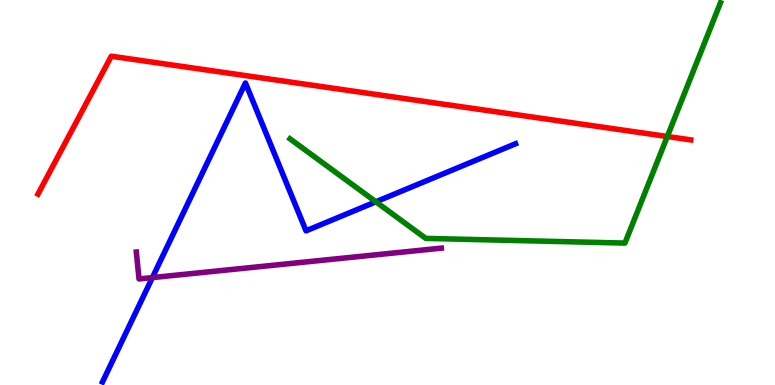[{'lines': ['blue', 'red'], 'intersections': []}, {'lines': ['green', 'red'], 'intersections': [{'x': 8.61, 'y': 6.45}]}, {'lines': ['purple', 'red'], 'intersections': []}, {'lines': ['blue', 'green'], 'intersections': [{'x': 4.85, 'y': 4.76}]}, {'lines': ['blue', 'purple'], 'intersections': [{'x': 1.97, 'y': 2.79}]}, {'lines': ['green', 'purple'], 'intersections': []}]